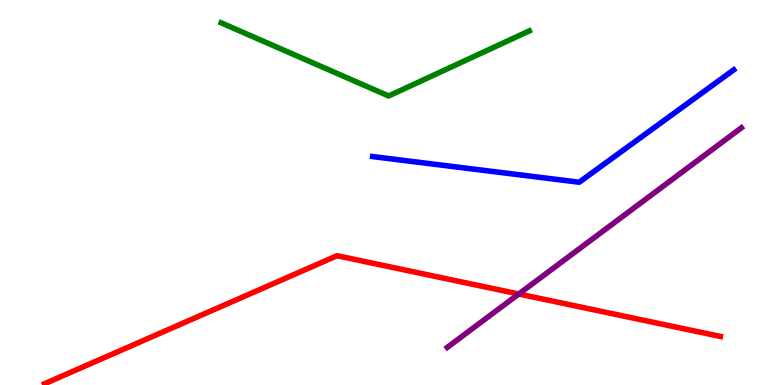[{'lines': ['blue', 'red'], 'intersections': []}, {'lines': ['green', 'red'], 'intersections': []}, {'lines': ['purple', 'red'], 'intersections': [{'x': 6.69, 'y': 2.36}]}, {'lines': ['blue', 'green'], 'intersections': []}, {'lines': ['blue', 'purple'], 'intersections': []}, {'lines': ['green', 'purple'], 'intersections': []}]